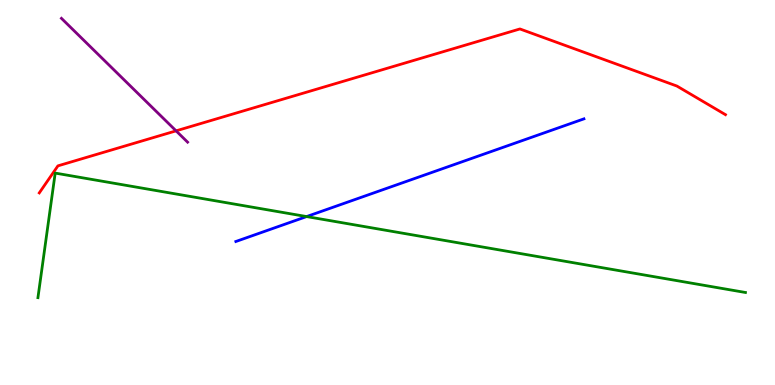[{'lines': ['blue', 'red'], 'intersections': []}, {'lines': ['green', 'red'], 'intersections': []}, {'lines': ['purple', 'red'], 'intersections': [{'x': 2.27, 'y': 6.6}]}, {'lines': ['blue', 'green'], 'intersections': [{'x': 3.96, 'y': 4.37}]}, {'lines': ['blue', 'purple'], 'intersections': []}, {'lines': ['green', 'purple'], 'intersections': []}]